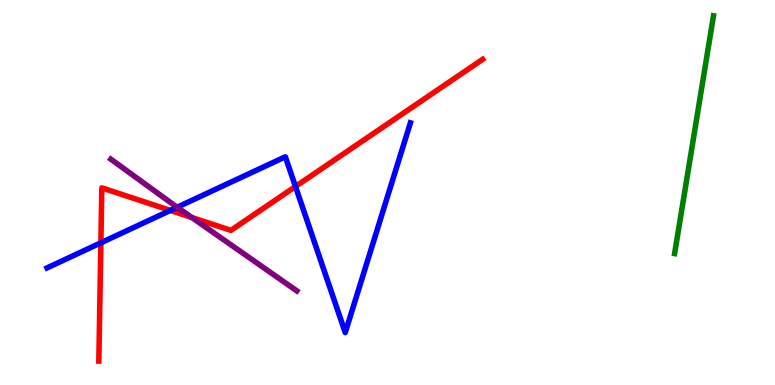[{'lines': ['blue', 'red'], 'intersections': [{'x': 1.3, 'y': 3.69}, {'x': 2.2, 'y': 4.53}, {'x': 3.81, 'y': 5.16}]}, {'lines': ['green', 'red'], 'intersections': []}, {'lines': ['purple', 'red'], 'intersections': [{'x': 2.48, 'y': 4.35}]}, {'lines': ['blue', 'green'], 'intersections': []}, {'lines': ['blue', 'purple'], 'intersections': [{'x': 2.29, 'y': 4.62}]}, {'lines': ['green', 'purple'], 'intersections': []}]